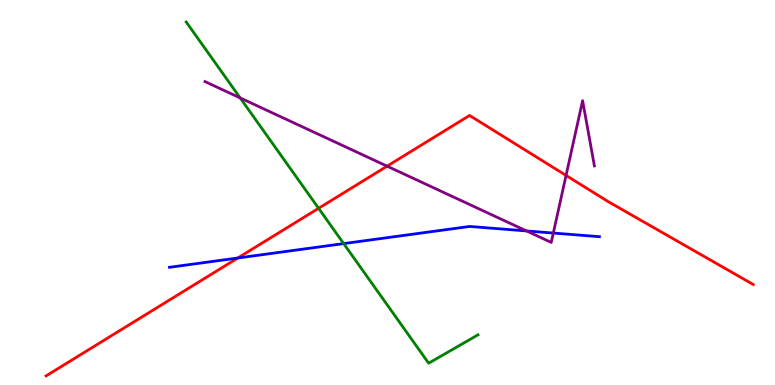[{'lines': ['blue', 'red'], 'intersections': [{'x': 3.07, 'y': 3.3}]}, {'lines': ['green', 'red'], 'intersections': [{'x': 4.11, 'y': 4.59}]}, {'lines': ['purple', 'red'], 'intersections': [{'x': 4.99, 'y': 5.68}, {'x': 7.3, 'y': 5.44}]}, {'lines': ['blue', 'green'], 'intersections': [{'x': 4.43, 'y': 3.67}]}, {'lines': ['blue', 'purple'], 'intersections': [{'x': 6.79, 'y': 4.0}, {'x': 7.14, 'y': 3.95}]}, {'lines': ['green', 'purple'], 'intersections': [{'x': 3.1, 'y': 7.46}]}]